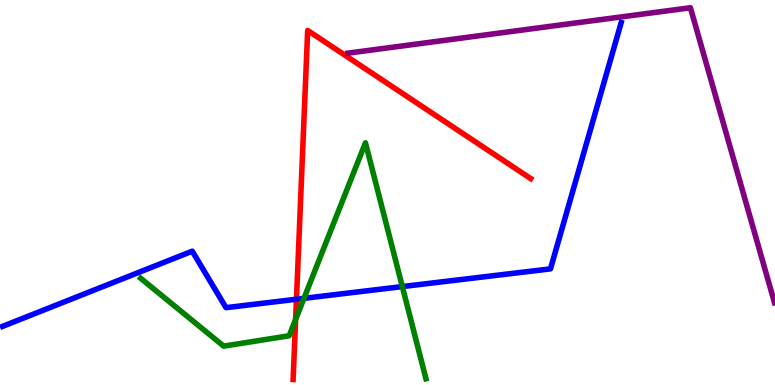[{'lines': ['blue', 'red'], 'intersections': [{'x': 3.83, 'y': 2.23}]}, {'lines': ['green', 'red'], 'intersections': [{'x': 3.81, 'y': 1.7}]}, {'lines': ['purple', 'red'], 'intersections': []}, {'lines': ['blue', 'green'], 'intersections': [{'x': 3.92, 'y': 2.25}, {'x': 5.19, 'y': 2.56}]}, {'lines': ['blue', 'purple'], 'intersections': []}, {'lines': ['green', 'purple'], 'intersections': []}]